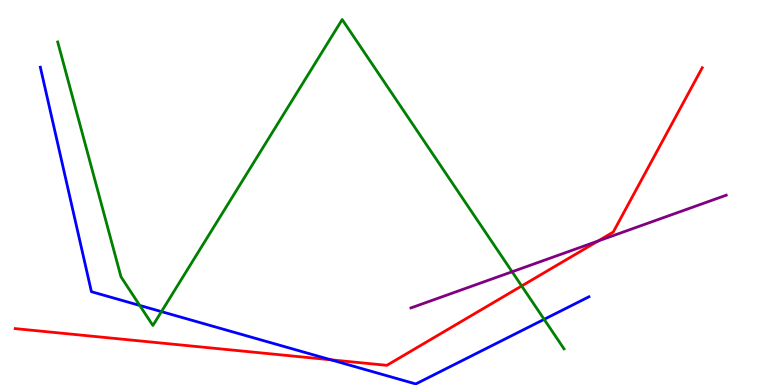[{'lines': ['blue', 'red'], 'intersections': [{'x': 4.27, 'y': 0.654}]}, {'lines': ['green', 'red'], 'intersections': [{'x': 6.73, 'y': 2.57}]}, {'lines': ['purple', 'red'], 'intersections': [{'x': 7.72, 'y': 3.74}]}, {'lines': ['blue', 'green'], 'intersections': [{'x': 1.8, 'y': 2.07}, {'x': 2.08, 'y': 1.91}, {'x': 7.02, 'y': 1.71}]}, {'lines': ['blue', 'purple'], 'intersections': []}, {'lines': ['green', 'purple'], 'intersections': [{'x': 6.61, 'y': 2.94}]}]